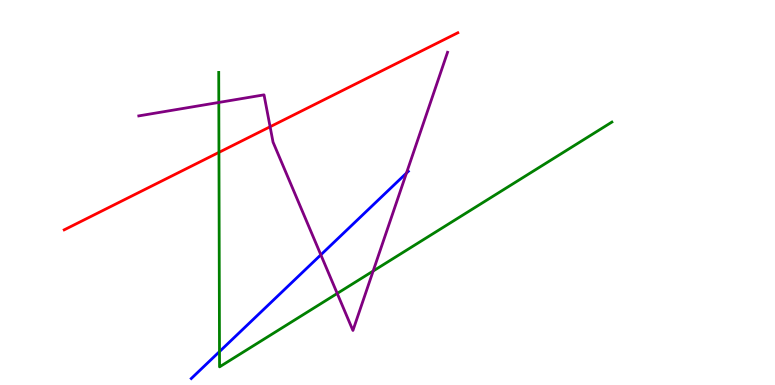[{'lines': ['blue', 'red'], 'intersections': []}, {'lines': ['green', 'red'], 'intersections': [{'x': 2.83, 'y': 6.04}]}, {'lines': ['purple', 'red'], 'intersections': [{'x': 3.49, 'y': 6.71}]}, {'lines': ['blue', 'green'], 'intersections': [{'x': 2.83, 'y': 0.868}]}, {'lines': ['blue', 'purple'], 'intersections': [{'x': 4.14, 'y': 3.38}, {'x': 5.24, 'y': 5.5}]}, {'lines': ['green', 'purple'], 'intersections': [{'x': 2.82, 'y': 7.34}, {'x': 4.35, 'y': 2.38}, {'x': 4.81, 'y': 2.96}]}]